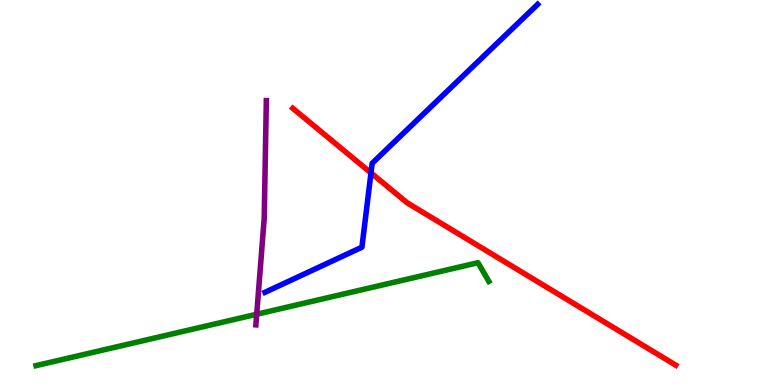[{'lines': ['blue', 'red'], 'intersections': [{'x': 4.79, 'y': 5.51}]}, {'lines': ['green', 'red'], 'intersections': []}, {'lines': ['purple', 'red'], 'intersections': []}, {'lines': ['blue', 'green'], 'intersections': []}, {'lines': ['blue', 'purple'], 'intersections': []}, {'lines': ['green', 'purple'], 'intersections': [{'x': 3.31, 'y': 1.84}]}]